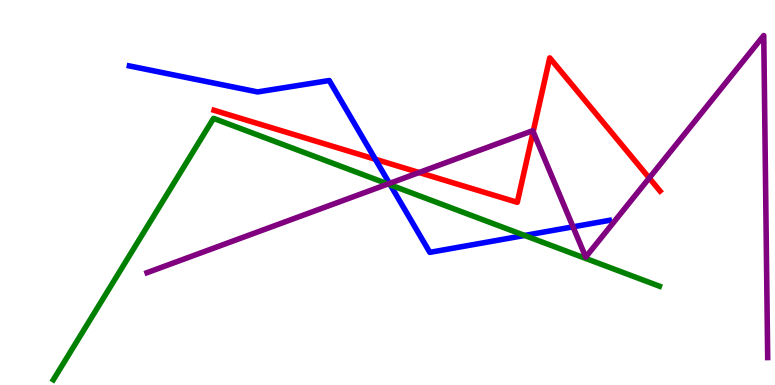[{'lines': ['blue', 'red'], 'intersections': [{'x': 4.84, 'y': 5.86}]}, {'lines': ['green', 'red'], 'intersections': []}, {'lines': ['purple', 'red'], 'intersections': [{'x': 5.41, 'y': 5.52}, {'x': 6.88, 'y': 6.58}, {'x': 8.38, 'y': 5.38}]}, {'lines': ['blue', 'green'], 'intersections': [{'x': 5.04, 'y': 5.2}, {'x': 6.77, 'y': 3.88}]}, {'lines': ['blue', 'purple'], 'intersections': [{'x': 5.03, 'y': 5.24}, {'x': 7.39, 'y': 4.11}]}, {'lines': ['green', 'purple'], 'intersections': [{'x': 5.01, 'y': 5.22}]}]